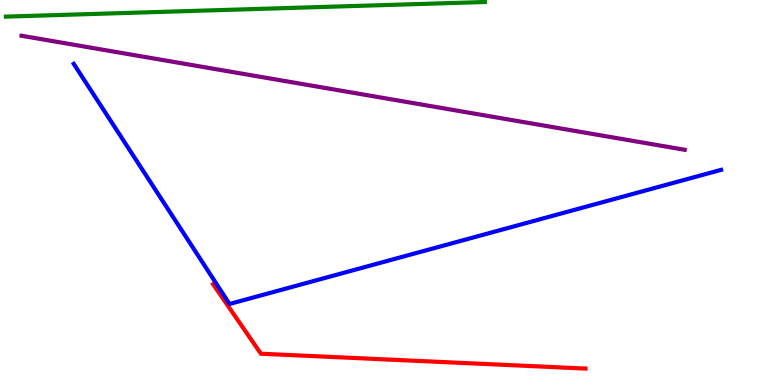[{'lines': ['blue', 'red'], 'intersections': []}, {'lines': ['green', 'red'], 'intersections': []}, {'lines': ['purple', 'red'], 'intersections': []}, {'lines': ['blue', 'green'], 'intersections': []}, {'lines': ['blue', 'purple'], 'intersections': []}, {'lines': ['green', 'purple'], 'intersections': []}]